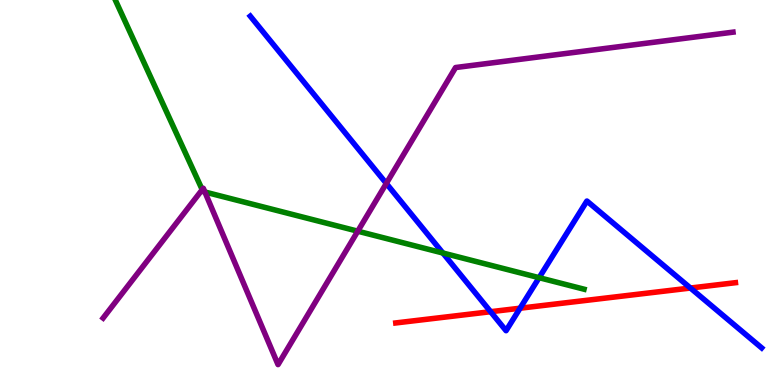[{'lines': ['blue', 'red'], 'intersections': [{'x': 6.33, 'y': 1.9}, {'x': 6.71, 'y': 1.99}, {'x': 8.91, 'y': 2.52}]}, {'lines': ['green', 'red'], 'intersections': []}, {'lines': ['purple', 'red'], 'intersections': []}, {'lines': ['blue', 'green'], 'intersections': [{'x': 5.71, 'y': 3.43}, {'x': 6.96, 'y': 2.79}]}, {'lines': ['blue', 'purple'], 'intersections': [{'x': 4.98, 'y': 5.24}]}, {'lines': ['green', 'purple'], 'intersections': [{'x': 2.61, 'y': 5.07}, {'x': 2.64, 'y': 5.01}, {'x': 4.62, 'y': 4.0}]}]